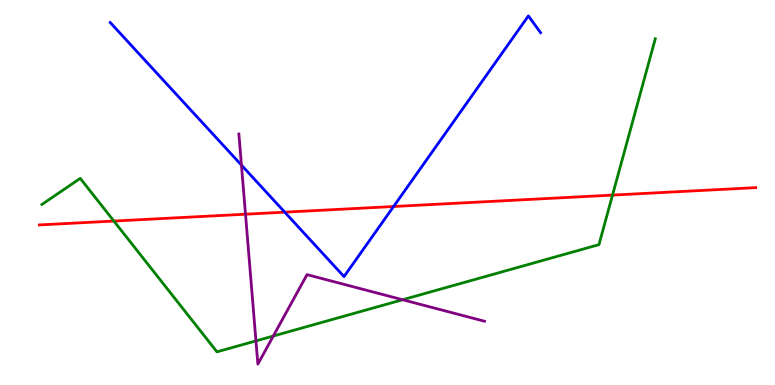[{'lines': ['blue', 'red'], 'intersections': [{'x': 3.67, 'y': 4.49}, {'x': 5.08, 'y': 4.64}]}, {'lines': ['green', 'red'], 'intersections': [{'x': 1.47, 'y': 4.26}, {'x': 7.9, 'y': 4.93}]}, {'lines': ['purple', 'red'], 'intersections': [{'x': 3.17, 'y': 4.44}]}, {'lines': ['blue', 'green'], 'intersections': []}, {'lines': ['blue', 'purple'], 'intersections': [{'x': 3.12, 'y': 5.71}]}, {'lines': ['green', 'purple'], 'intersections': [{'x': 3.3, 'y': 1.15}, {'x': 3.53, 'y': 1.27}, {'x': 5.2, 'y': 2.21}]}]